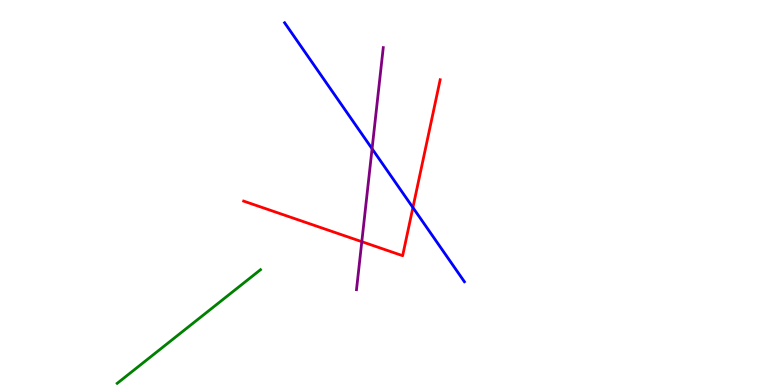[{'lines': ['blue', 'red'], 'intersections': [{'x': 5.33, 'y': 4.61}]}, {'lines': ['green', 'red'], 'intersections': []}, {'lines': ['purple', 'red'], 'intersections': [{'x': 4.67, 'y': 3.72}]}, {'lines': ['blue', 'green'], 'intersections': []}, {'lines': ['blue', 'purple'], 'intersections': [{'x': 4.8, 'y': 6.14}]}, {'lines': ['green', 'purple'], 'intersections': []}]